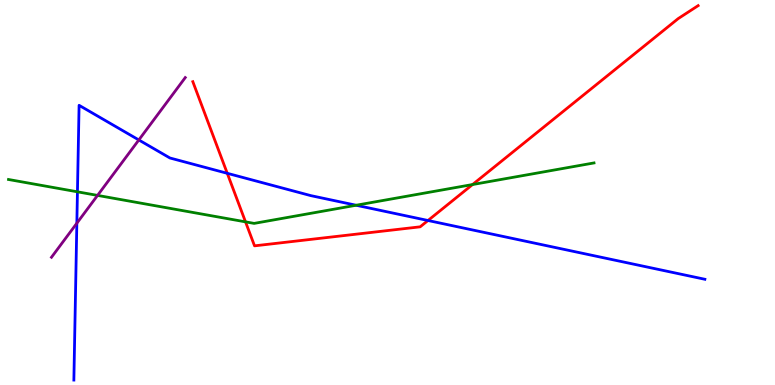[{'lines': ['blue', 'red'], 'intersections': [{'x': 2.93, 'y': 5.5}, {'x': 5.52, 'y': 4.27}]}, {'lines': ['green', 'red'], 'intersections': [{'x': 3.17, 'y': 4.24}, {'x': 6.1, 'y': 5.21}]}, {'lines': ['purple', 'red'], 'intersections': []}, {'lines': ['blue', 'green'], 'intersections': [{'x': 0.999, 'y': 5.02}, {'x': 4.6, 'y': 4.67}]}, {'lines': ['blue', 'purple'], 'intersections': [{'x': 0.992, 'y': 4.2}, {'x': 1.79, 'y': 6.36}]}, {'lines': ['green', 'purple'], 'intersections': [{'x': 1.26, 'y': 4.92}]}]